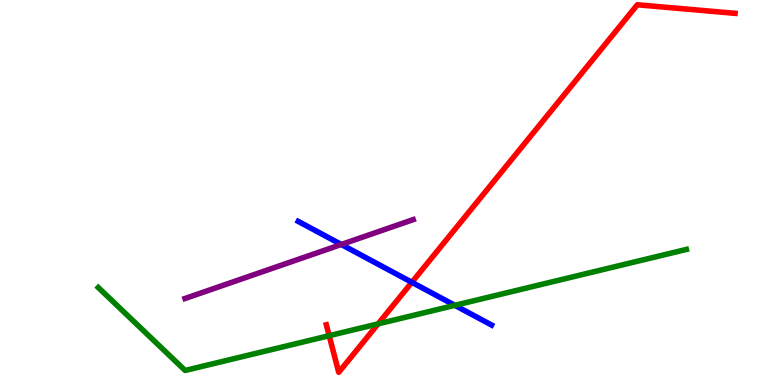[{'lines': ['blue', 'red'], 'intersections': [{'x': 5.31, 'y': 2.67}]}, {'lines': ['green', 'red'], 'intersections': [{'x': 4.25, 'y': 1.28}, {'x': 4.88, 'y': 1.59}]}, {'lines': ['purple', 'red'], 'intersections': []}, {'lines': ['blue', 'green'], 'intersections': [{'x': 5.87, 'y': 2.07}]}, {'lines': ['blue', 'purple'], 'intersections': [{'x': 4.4, 'y': 3.65}]}, {'lines': ['green', 'purple'], 'intersections': []}]